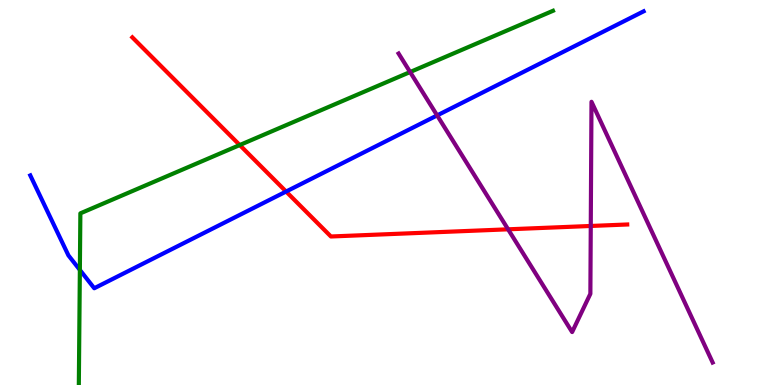[{'lines': ['blue', 'red'], 'intersections': [{'x': 3.69, 'y': 5.02}]}, {'lines': ['green', 'red'], 'intersections': [{'x': 3.09, 'y': 6.23}]}, {'lines': ['purple', 'red'], 'intersections': [{'x': 6.56, 'y': 4.04}, {'x': 7.62, 'y': 4.13}]}, {'lines': ['blue', 'green'], 'intersections': [{'x': 1.03, 'y': 2.99}]}, {'lines': ['blue', 'purple'], 'intersections': [{'x': 5.64, 'y': 7.0}]}, {'lines': ['green', 'purple'], 'intersections': [{'x': 5.29, 'y': 8.13}]}]